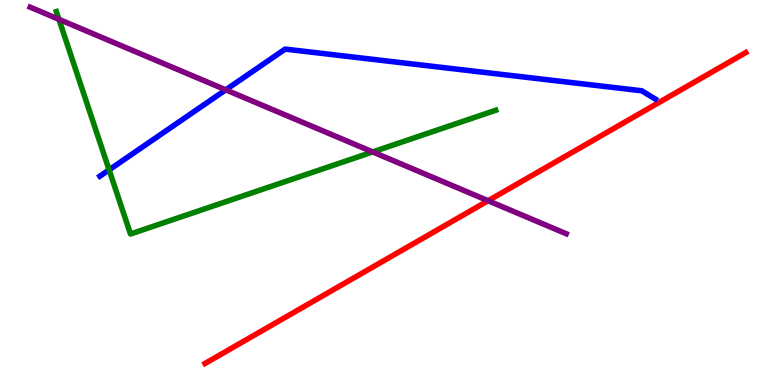[{'lines': ['blue', 'red'], 'intersections': []}, {'lines': ['green', 'red'], 'intersections': []}, {'lines': ['purple', 'red'], 'intersections': [{'x': 6.3, 'y': 4.79}]}, {'lines': ['blue', 'green'], 'intersections': [{'x': 1.41, 'y': 5.59}]}, {'lines': ['blue', 'purple'], 'intersections': [{'x': 2.91, 'y': 7.67}]}, {'lines': ['green', 'purple'], 'intersections': [{'x': 0.76, 'y': 9.5}, {'x': 4.81, 'y': 6.05}]}]